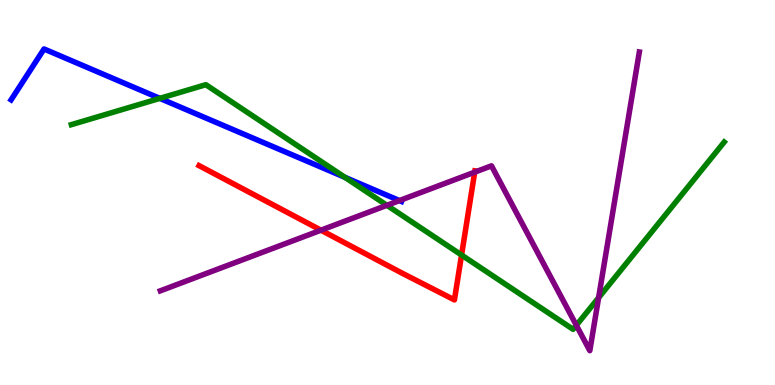[{'lines': ['blue', 'red'], 'intersections': []}, {'lines': ['green', 'red'], 'intersections': [{'x': 5.96, 'y': 3.38}]}, {'lines': ['purple', 'red'], 'intersections': [{'x': 4.14, 'y': 4.02}, {'x': 6.13, 'y': 5.53}]}, {'lines': ['blue', 'green'], 'intersections': [{'x': 2.06, 'y': 7.44}, {'x': 4.45, 'y': 5.39}]}, {'lines': ['blue', 'purple'], 'intersections': [{'x': 5.15, 'y': 4.79}]}, {'lines': ['green', 'purple'], 'intersections': [{'x': 4.99, 'y': 4.67}, {'x': 7.44, 'y': 1.55}, {'x': 7.72, 'y': 2.27}]}]